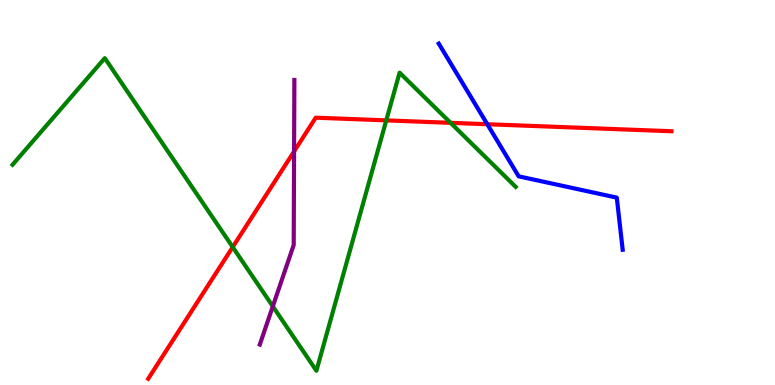[{'lines': ['blue', 'red'], 'intersections': [{'x': 6.29, 'y': 6.77}]}, {'lines': ['green', 'red'], 'intersections': [{'x': 3.0, 'y': 3.58}, {'x': 4.98, 'y': 6.87}, {'x': 5.81, 'y': 6.81}]}, {'lines': ['purple', 'red'], 'intersections': [{'x': 3.79, 'y': 6.07}]}, {'lines': ['blue', 'green'], 'intersections': []}, {'lines': ['blue', 'purple'], 'intersections': []}, {'lines': ['green', 'purple'], 'intersections': [{'x': 3.52, 'y': 2.04}]}]